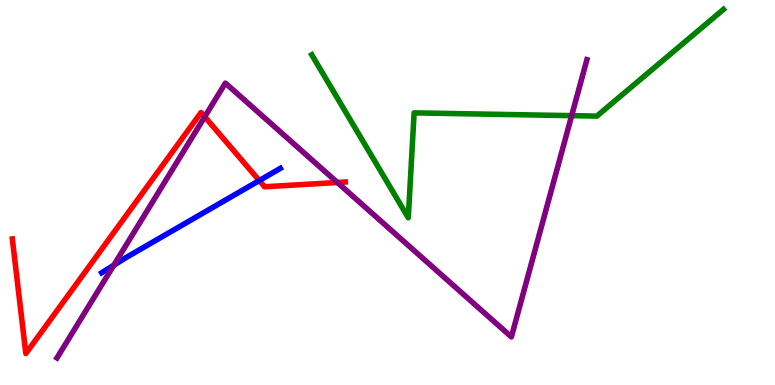[{'lines': ['blue', 'red'], 'intersections': [{'x': 3.35, 'y': 5.31}]}, {'lines': ['green', 'red'], 'intersections': []}, {'lines': ['purple', 'red'], 'intersections': [{'x': 2.64, 'y': 6.97}, {'x': 4.35, 'y': 5.26}]}, {'lines': ['blue', 'green'], 'intersections': []}, {'lines': ['blue', 'purple'], 'intersections': [{'x': 1.47, 'y': 3.11}]}, {'lines': ['green', 'purple'], 'intersections': [{'x': 7.38, 'y': 7.0}]}]